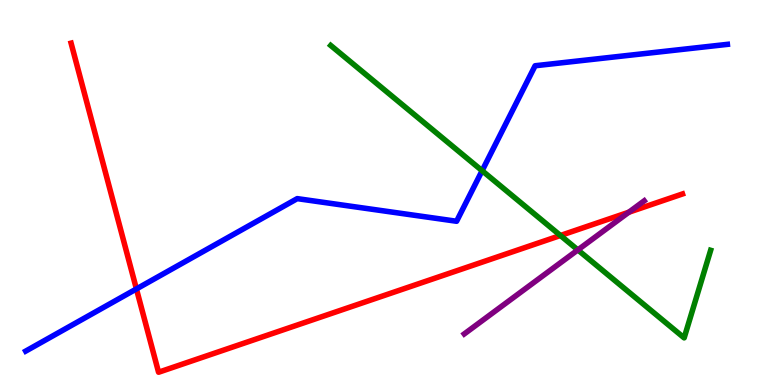[{'lines': ['blue', 'red'], 'intersections': [{'x': 1.76, 'y': 2.5}]}, {'lines': ['green', 'red'], 'intersections': [{'x': 7.23, 'y': 3.88}]}, {'lines': ['purple', 'red'], 'intersections': [{'x': 8.11, 'y': 4.49}]}, {'lines': ['blue', 'green'], 'intersections': [{'x': 6.22, 'y': 5.57}]}, {'lines': ['blue', 'purple'], 'intersections': []}, {'lines': ['green', 'purple'], 'intersections': [{'x': 7.46, 'y': 3.51}]}]